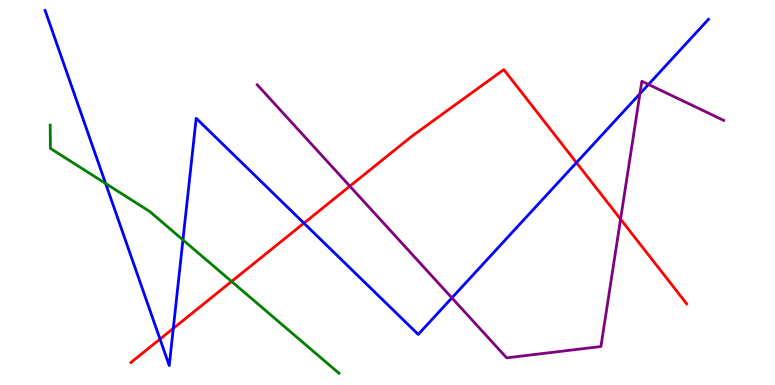[{'lines': ['blue', 'red'], 'intersections': [{'x': 2.06, 'y': 1.19}, {'x': 2.24, 'y': 1.47}, {'x': 3.92, 'y': 4.2}, {'x': 7.44, 'y': 5.78}]}, {'lines': ['green', 'red'], 'intersections': [{'x': 2.99, 'y': 2.69}]}, {'lines': ['purple', 'red'], 'intersections': [{'x': 4.51, 'y': 5.16}, {'x': 8.01, 'y': 4.31}]}, {'lines': ['blue', 'green'], 'intersections': [{'x': 1.36, 'y': 5.23}, {'x': 2.36, 'y': 3.77}]}, {'lines': ['blue', 'purple'], 'intersections': [{'x': 5.83, 'y': 2.26}, {'x': 8.26, 'y': 7.57}, {'x': 8.37, 'y': 7.81}]}, {'lines': ['green', 'purple'], 'intersections': []}]